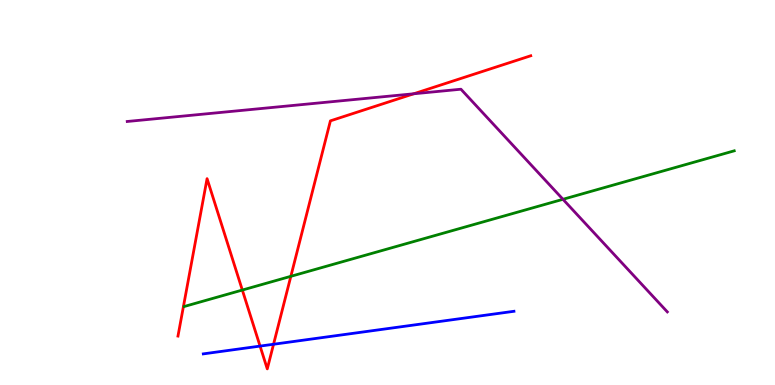[{'lines': ['blue', 'red'], 'intersections': [{'x': 3.36, 'y': 1.01}, {'x': 3.53, 'y': 1.06}]}, {'lines': ['green', 'red'], 'intersections': [{'x': 3.13, 'y': 2.47}, {'x': 3.75, 'y': 2.82}]}, {'lines': ['purple', 'red'], 'intersections': [{'x': 5.34, 'y': 7.56}]}, {'lines': ['blue', 'green'], 'intersections': []}, {'lines': ['blue', 'purple'], 'intersections': []}, {'lines': ['green', 'purple'], 'intersections': [{'x': 7.26, 'y': 4.82}]}]